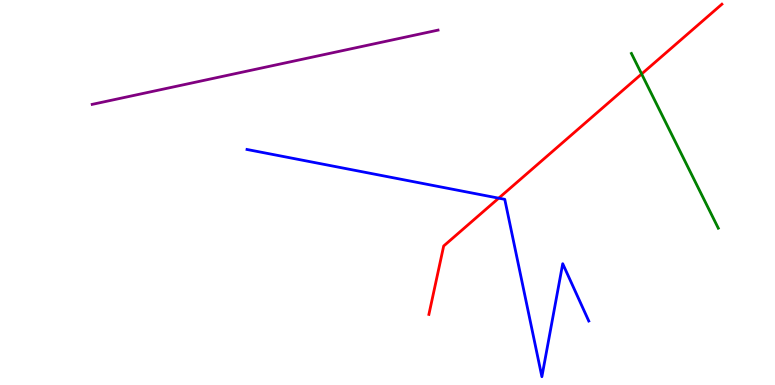[{'lines': ['blue', 'red'], 'intersections': [{'x': 6.44, 'y': 4.85}]}, {'lines': ['green', 'red'], 'intersections': [{'x': 8.28, 'y': 8.08}]}, {'lines': ['purple', 'red'], 'intersections': []}, {'lines': ['blue', 'green'], 'intersections': []}, {'lines': ['blue', 'purple'], 'intersections': []}, {'lines': ['green', 'purple'], 'intersections': []}]